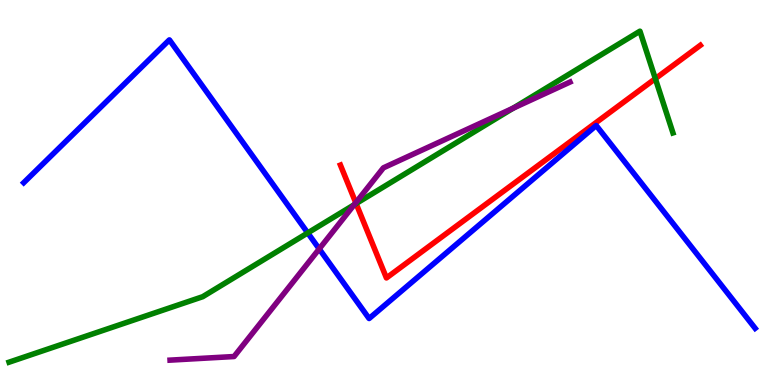[{'lines': ['blue', 'red'], 'intersections': []}, {'lines': ['green', 'red'], 'intersections': [{'x': 4.59, 'y': 4.71}, {'x': 8.46, 'y': 7.96}]}, {'lines': ['purple', 'red'], 'intersections': [{'x': 4.59, 'y': 4.73}]}, {'lines': ['blue', 'green'], 'intersections': [{'x': 3.97, 'y': 3.95}]}, {'lines': ['blue', 'purple'], 'intersections': [{'x': 4.12, 'y': 3.53}]}, {'lines': ['green', 'purple'], 'intersections': [{'x': 4.57, 'y': 4.68}, {'x': 6.62, 'y': 7.19}]}]